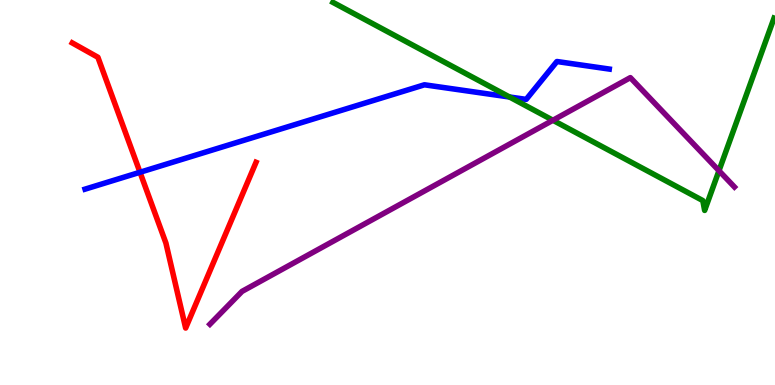[{'lines': ['blue', 'red'], 'intersections': [{'x': 1.81, 'y': 5.53}]}, {'lines': ['green', 'red'], 'intersections': []}, {'lines': ['purple', 'red'], 'intersections': []}, {'lines': ['blue', 'green'], 'intersections': [{'x': 6.57, 'y': 7.48}]}, {'lines': ['blue', 'purple'], 'intersections': []}, {'lines': ['green', 'purple'], 'intersections': [{'x': 7.13, 'y': 6.88}, {'x': 9.28, 'y': 5.57}]}]